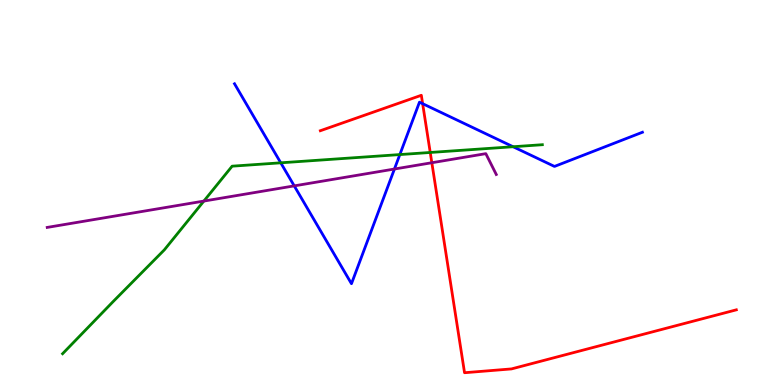[{'lines': ['blue', 'red'], 'intersections': [{'x': 5.45, 'y': 7.31}]}, {'lines': ['green', 'red'], 'intersections': [{'x': 5.55, 'y': 6.04}]}, {'lines': ['purple', 'red'], 'intersections': [{'x': 5.57, 'y': 5.77}]}, {'lines': ['blue', 'green'], 'intersections': [{'x': 3.62, 'y': 5.77}, {'x': 5.16, 'y': 5.99}, {'x': 6.62, 'y': 6.19}]}, {'lines': ['blue', 'purple'], 'intersections': [{'x': 3.8, 'y': 5.17}, {'x': 5.09, 'y': 5.61}]}, {'lines': ['green', 'purple'], 'intersections': [{'x': 2.63, 'y': 4.78}]}]